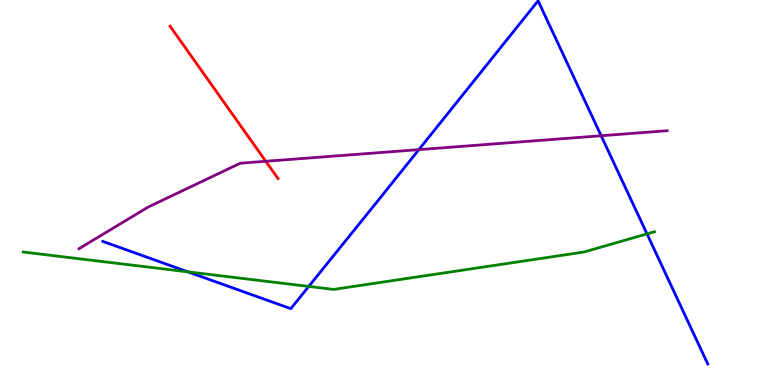[{'lines': ['blue', 'red'], 'intersections': []}, {'lines': ['green', 'red'], 'intersections': []}, {'lines': ['purple', 'red'], 'intersections': [{'x': 3.43, 'y': 5.81}]}, {'lines': ['blue', 'green'], 'intersections': [{'x': 2.43, 'y': 2.94}, {'x': 3.98, 'y': 2.56}, {'x': 8.35, 'y': 3.92}]}, {'lines': ['blue', 'purple'], 'intersections': [{'x': 5.4, 'y': 6.11}, {'x': 7.76, 'y': 6.47}]}, {'lines': ['green', 'purple'], 'intersections': []}]